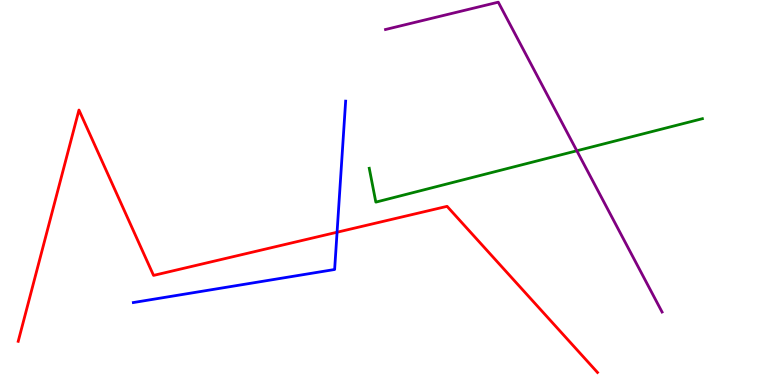[{'lines': ['blue', 'red'], 'intersections': [{'x': 4.35, 'y': 3.97}]}, {'lines': ['green', 'red'], 'intersections': []}, {'lines': ['purple', 'red'], 'intersections': []}, {'lines': ['blue', 'green'], 'intersections': []}, {'lines': ['blue', 'purple'], 'intersections': []}, {'lines': ['green', 'purple'], 'intersections': [{'x': 7.44, 'y': 6.08}]}]